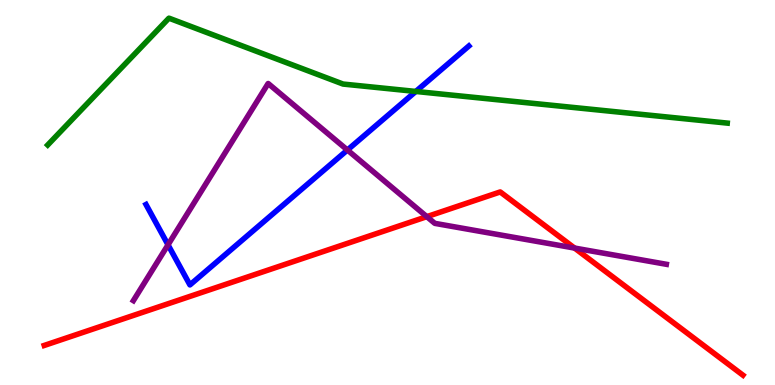[{'lines': ['blue', 'red'], 'intersections': []}, {'lines': ['green', 'red'], 'intersections': []}, {'lines': ['purple', 'red'], 'intersections': [{'x': 5.51, 'y': 4.37}, {'x': 7.41, 'y': 3.56}]}, {'lines': ['blue', 'green'], 'intersections': [{'x': 5.37, 'y': 7.62}]}, {'lines': ['blue', 'purple'], 'intersections': [{'x': 2.17, 'y': 3.64}, {'x': 4.48, 'y': 6.1}]}, {'lines': ['green', 'purple'], 'intersections': []}]